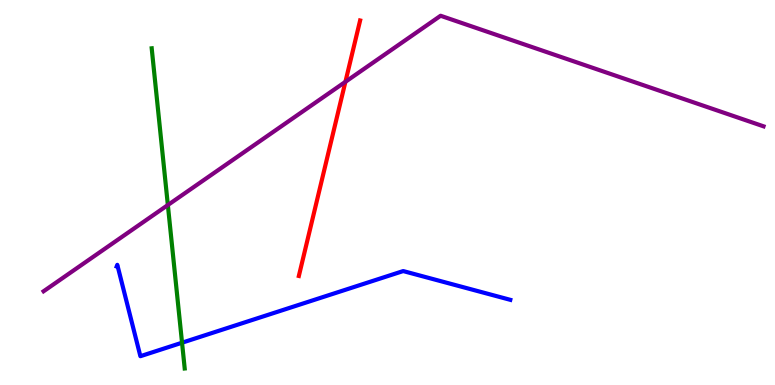[{'lines': ['blue', 'red'], 'intersections': []}, {'lines': ['green', 'red'], 'intersections': []}, {'lines': ['purple', 'red'], 'intersections': [{'x': 4.46, 'y': 7.87}]}, {'lines': ['blue', 'green'], 'intersections': [{'x': 2.35, 'y': 1.1}]}, {'lines': ['blue', 'purple'], 'intersections': []}, {'lines': ['green', 'purple'], 'intersections': [{'x': 2.17, 'y': 4.67}]}]